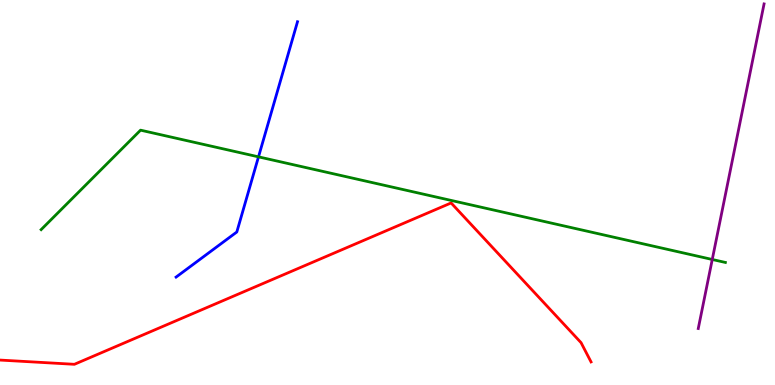[{'lines': ['blue', 'red'], 'intersections': []}, {'lines': ['green', 'red'], 'intersections': []}, {'lines': ['purple', 'red'], 'intersections': []}, {'lines': ['blue', 'green'], 'intersections': [{'x': 3.34, 'y': 5.93}]}, {'lines': ['blue', 'purple'], 'intersections': []}, {'lines': ['green', 'purple'], 'intersections': [{'x': 9.19, 'y': 3.26}]}]